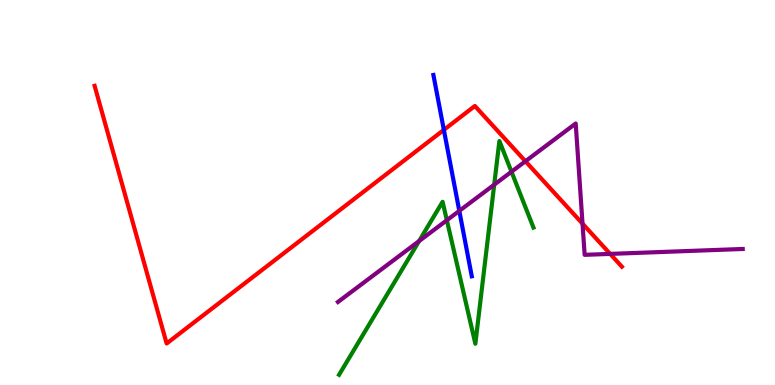[{'lines': ['blue', 'red'], 'intersections': [{'x': 5.73, 'y': 6.63}]}, {'lines': ['green', 'red'], 'intersections': []}, {'lines': ['purple', 'red'], 'intersections': [{'x': 6.78, 'y': 5.81}, {'x': 7.52, 'y': 4.19}, {'x': 7.87, 'y': 3.41}]}, {'lines': ['blue', 'green'], 'intersections': []}, {'lines': ['blue', 'purple'], 'intersections': [{'x': 5.93, 'y': 4.52}]}, {'lines': ['green', 'purple'], 'intersections': [{'x': 5.41, 'y': 3.74}, {'x': 5.77, 'y': 4.28}, {'x': 6.38, 'y': 5.2}, {'x': 6.6, 'y': 5.54}]}]